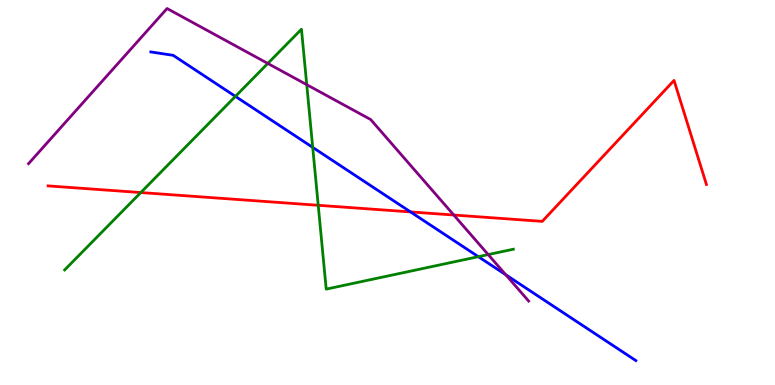[{'lines': ['blue', 'red'], 'intersections': [{'x': 5.3, 'y': 4.5}]}, {'lines': ['green', 'red'], 'intersections': [{'x': 1.82, 'y': 5.0}, {'x': 4.11, 'y': 4.67}]}, {'lines': ['purple', 'red'], 'intersections': [{'x': 5.86, 'y': 4.42}]}, {'lines': ['blue', 'green'], 'intersections': [{'x': 3.04, 'y': 7.5}, {'x': 4.03, 'y': 6.17}, {'x': 6.17, 'y': 3.33}]}, {'lines': ['blue', 'purple'], 'intersections': [{'x': 6.53, 'y': 2.86}]}, {'lines': ['green', 'purple'], 'intersections': [{'x': 3.46, 'y': 8.35}, {'x': 3.96, 'y': 7.8}, {'x': 6.3, 'y': 3.39}]}]